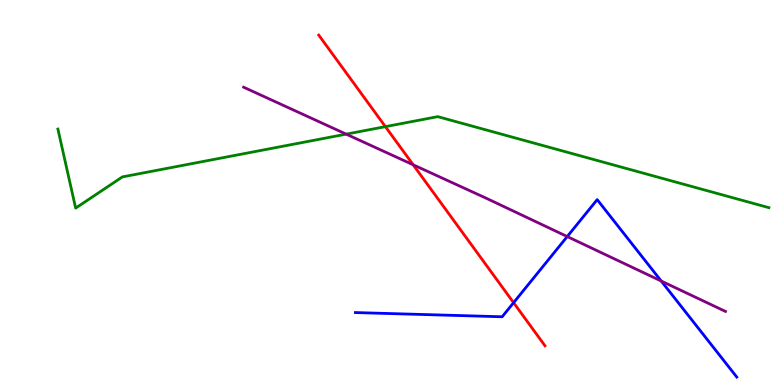[{'lines': ['blue', 'red'], 'intersections': [{'x': 6.63, 'y': 2.14}]}, {'lines': ['green', 'red'], 'intersections': [{'x': 4.97, 'y': 6.71}]}, {'lines': ['purple', 'red'], 'intersections': [{'x': 5.33, 'y': 5.72}]}, {'lines': ['blue', 'green'], 'intersections': []}, {'lines': ['blue', 'purple'], 'intersections': [{'x': 7.32, 'y': 3.86}, {'x': 8.53, 'y': 2.7}]}, {'lines': ['green', 'purple'], 'intersections': [{'x': 4.47, 'y': 6.52}]}]